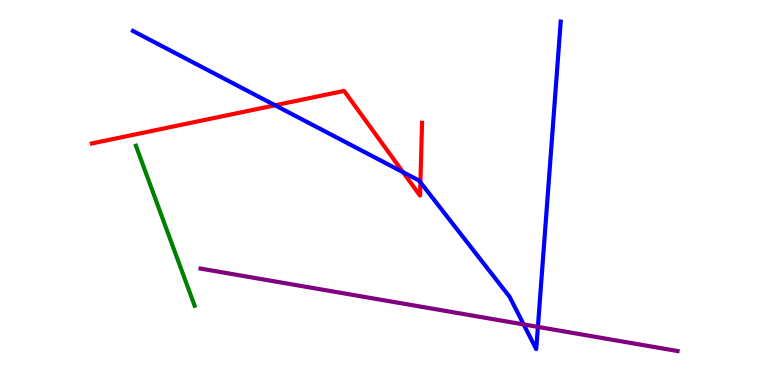[{'lines': ['blue', 'red'], 'intersections': [{'x': 3.55, 'y': 7.27}, {'x': 5.2, 'y': 5.53}, {'x': 5.42, 'y': 5.27}]}, {'lines': ['green', 'red'], 'intersections': []}, {'lines': ['purple', 'red'], 'intersections': []}, {'lines': ['blue', 'green'], 'intersections': []}, {'lines': ['blue', 'purple'], 'intersections': [{'x': 6.76, 'y': 1.57}, {'x': 6.94, 'y': 1.51}]}, {'lines': ['green', 'purple'], 'intersections': []}]